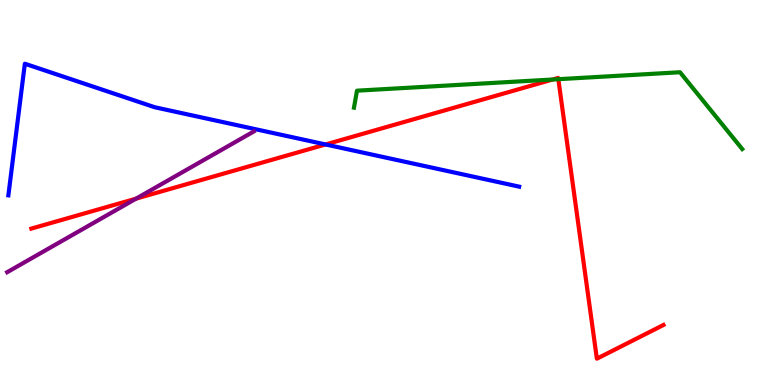[{'lines': ['blue', 'red'], 'intersections': [{'x': 4.2, 'y': 6.25}]}, {'lines': ['green', 'red'], 'intersections': [{'x': 7.13, 'y': 7.93}, {'x': 7.2, 'y': 7.94}]}, {'lines': ['purple', 'red'], 'intersections': [{'x': 1.76, 'y': 4.84}]}, {'lines': ['blue', 'green'], 'intersections': []}, {'lines': ['blue', 'purple'], 'intersections': []}, {'lines': ['green', 'purple'], 'intersections': []}]